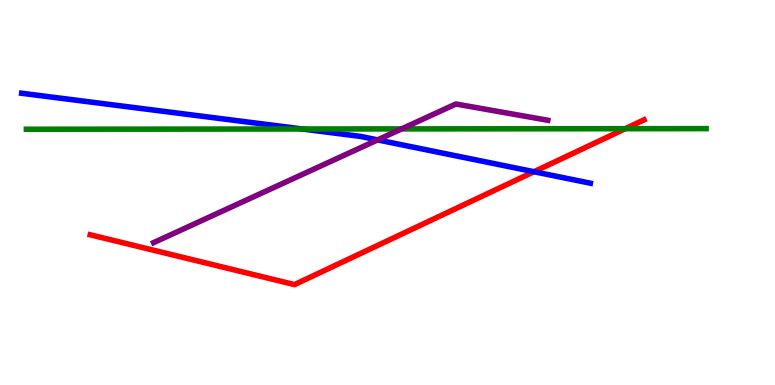[{'lines': ['blue', 'red'], 'intersections': [{'x': 6.89, 'y': 5.54}]}, {'lines': ['green', 'red'], 'intersections': [{'x': 8.07, 'y': 6.66}]}, {'lines': ['purple', 'red'], 'intersections': []}, {'lines': ['blue', 'green'], 'intersections': [{'x': 3.9, 'y': 6.65}]}, {'lines': ['blue', 'purple'], 'intersections': [{'x': 4.87, 'y': 6.37}]}, {'lines': ['green', 'purple'], 'intersections': [{'x': 5.18, 'y': 6.65}]}]